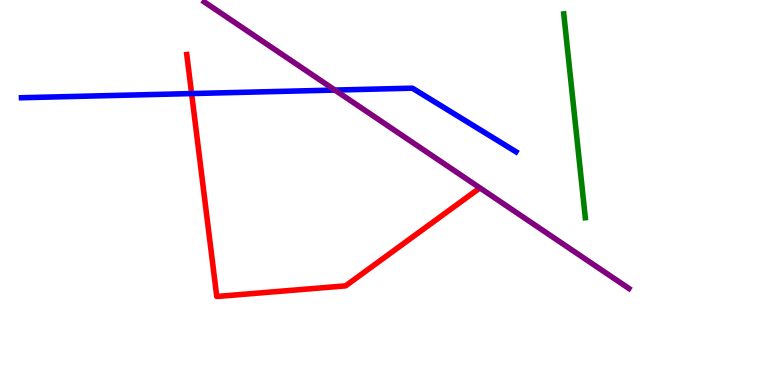[{'lines': ['blue', 'red'], 'intersections': [{'x': 2.47, 'y': 7.57}]}, {'lines': ['green', 'red'], 'intersections': []}, {'lines': ['purple', 'red'], 'intersections': []}, {'lines': ['blue', 'green'], 'intersections': []}, {'lines': ['blue', 'purple'], 'intersections': [{'x': 4.32, 'y': 7.66}]}, {'lines': ['green', 'purple'], 'intersections': []}]